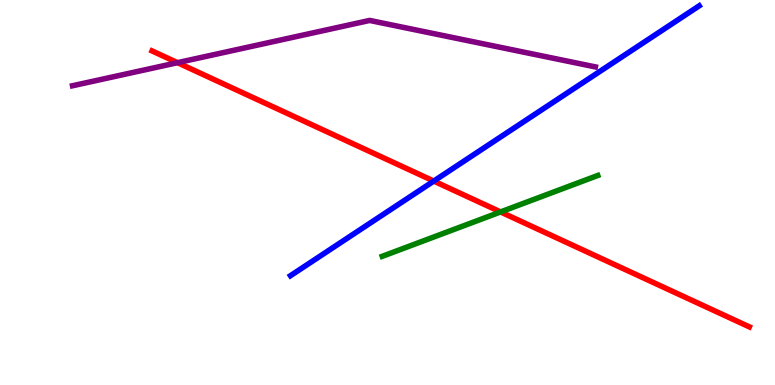[{'lines': ['blue', 'red'], 'intersections': [{'x': 5.6, 'y': 5.3}]}, {'lines': ['green', 'red'], 'intersections': [{'x': 6.46, 'y': 4.5}]}, {'lines': ['purple', 'red'], 'intersections': [{'x': 2.29, 'y': 8.37}]}, {'lines': ['blue', 'green'], 'intersections': []}, {'lines': ['blue', 'purple'], 'intersections': []}, {'lines': ['green', 'purple'], 'intersections': []}]